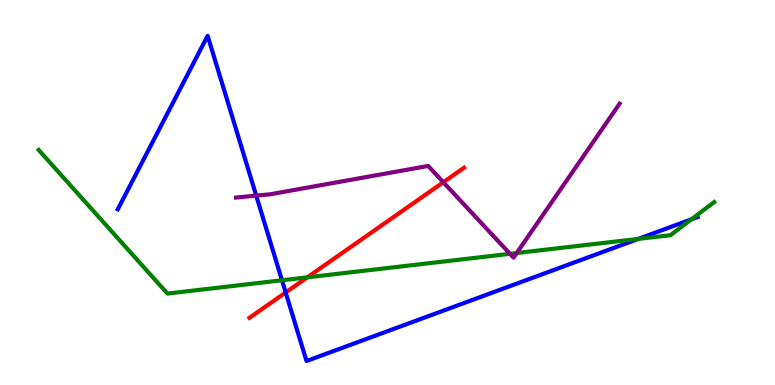[{'lines': ['blue', 'red'], 'intersections': [{'x': 3.69, 'y': 2.4}]}, {'lines': ['green', 'red'], 'intersections': [{'x': 3.97, 'y': 2.8}]}, {'lines': ['purple', 'red'], 'intersections': [{'x': 5.72, 'y': 5.27}]}, {'lines': ['blue', 'green'], 'intersections': [{'x': 3.64, 'y': 2.72}, {'x': 8.23, 'y': 3.79}, {'x': 8.92, 'y': 4.3}]}, {'lines': ['blue', 'purple'], 'intersections': [{'x': 3.31, 'y': 4.92}]}, {'lines': ['green', 'purple'], 'intersections': [{'x': 6.58, 'y': 3.41}, {'x': 6.67, 'y': 3.43}]}]